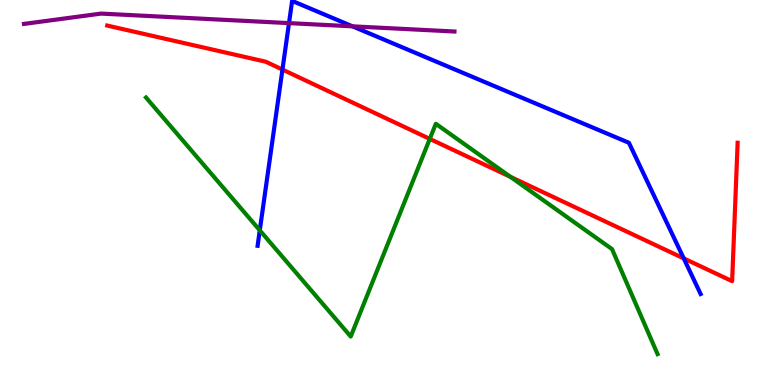[{'lines': ['blue', 'red'], 'intersections': [{'x': 3.64, 'y': 8.19}, {'x': 8.82, 'y': 3.29}]}, {'lines': ['green', 'red'], 'intersections': [{'x': 5.55, 'y': 6.39}, {'x': 6.59, 'y': 5.41}]}, {'lines': ['purple', 'red'], 'intersections': []}, {'lines': ['blue', 'green'], 'intersections': [{'x': 3.35, 'y': 4.02}]}, {'lines': ['blue', 'purple'], 'intersections': [{'x': 3.73, 'y': 9.4}, {'x': 4.55, 'y': 9.32}]}, {'lines': ['green', 'purple'], 'intersections': []}]